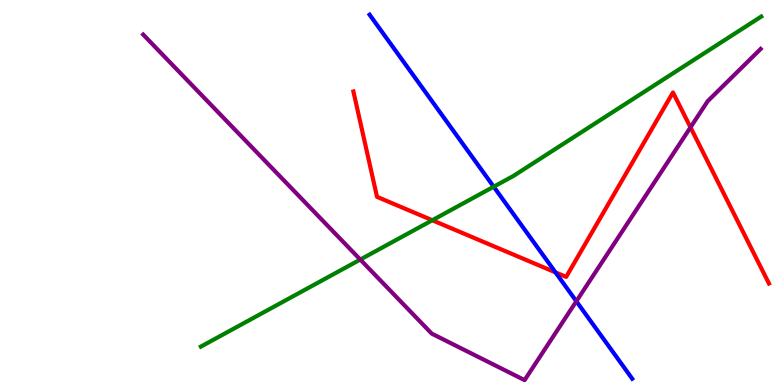[{'lines': ['blue', 'red'], 'intersections': [{'x': 7.17, 'y': 2.93}]}, {'lines': ['green', 'red'], 'intersections': [{'x': 5.58, 'y': 4.28}]}, {'lines': ['purple', 'red'], 'intersections': [{'x': 8.91, 'y': 6.69}]}, {'lines': ['blue', 'green'], 'intersections': [{'x': 6.37, 'y': 5.15}]}, {'lines': ['blue', 'purple'], 'intersections': [{'x': 7.44, 'y': 2.17}]}, {'lines': ['green', 'purple'], 'intersections': [{'x': 4.65, 'y': 3.26}]}]